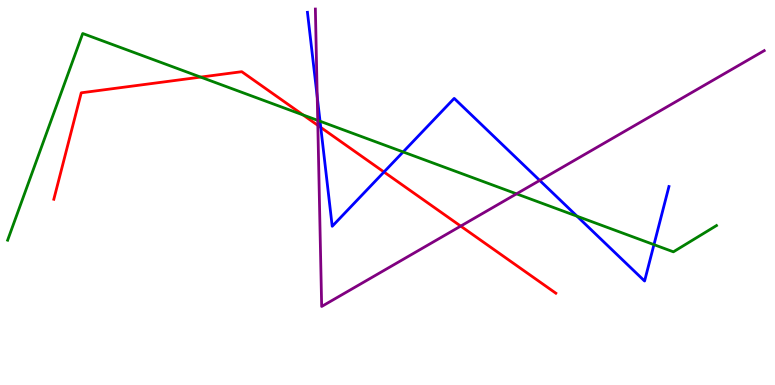[{'lines': ['blue', 'red'], 'intersections': [{'x': 4.14, 'y': 6.69}, {'x': 4.95, 'y': 5.53}]}, {'lines': ['green', 'red'], 'intersections': [{'x': 2.59, 'y': 8.0}, {'x': 3.91, 'y': 7.01}]}, {'lines': ['purple', 'red'], 'intersections': [{'x': 4.1, 'y': 6.74}, {'x': 5.94, 'y': 4.13}]}, {'lines': ['blue', 'green'], 'intersections': [{'x': 4.13, 'y': 6.85}, {'x': 5.2, 'y': 6.05}, {'x': 7.45, 'y': 4.38}, {'x': 8.44, 'y': 3.65}]}, {'lines': ['blue', 'purple'], 'intersections': [{'x': 4.09, 'y': 7.49}, {'x': 6.96, 'y': 5.31}]}, {'lines': ['green', 'purple'], 'intersections': [{'x': 4.1, 'y': 6.87}, {'x': 6.66, 'y': 4.97}]}]